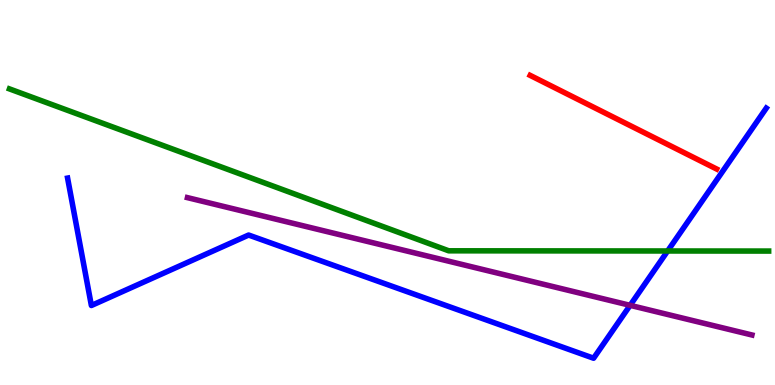[{'lines': ['blue', 'red'], 'intersections': []}, {'lines': ['green', 'red'], 'intersections': []}, {'lines': ['purple', 'red'], 'intersections': []}, {'lines': ['blue', 'green'], 'intersections': [{'x': 8.61, 'y': 3.48}]}, {'lines': ['blue', 'purple'], 'intersections': [{'x': 8.13, 'y': 2.07}]}, {'lines': ['green', 'purple'], 'intersections': []}]